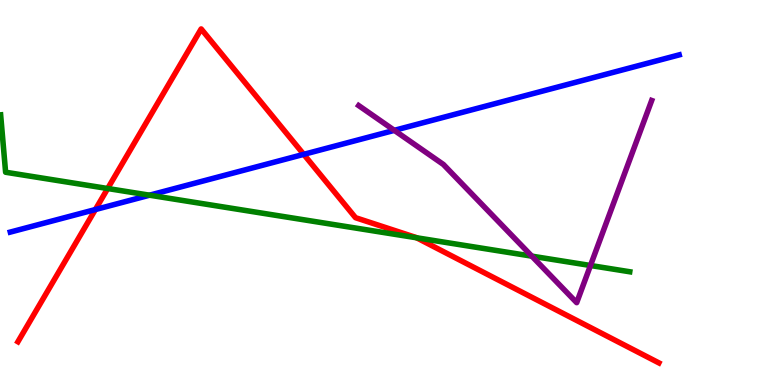[{'lines': ['blue', 'red'], 'intersections': [{'x': 1.23, 'y': 4.56}, {'x': 3.92, 'y': 5.99}]}, {'lines': ['green', 'red'], 'intersections': [{'x': 1.39, 'y': 5.1}, {'x': 5.38, 'y': 3.82}]}, {'lines': ['purple', 'red'], 'intersections': []}, {'lines': ['blue', 'green'], 'intersections': [{'x': 1.93, 'y': 4.93}]}, {'lines': ['blue', 'purple'], 'intersections': [{'x': 5.09, 'y': 6.61}]}, {'lines': ['green', 'purple'], 'intersections': [{'x': 6.86, 'y': 3.35}, {'x': 7.62, 'y': 3.1}]}]